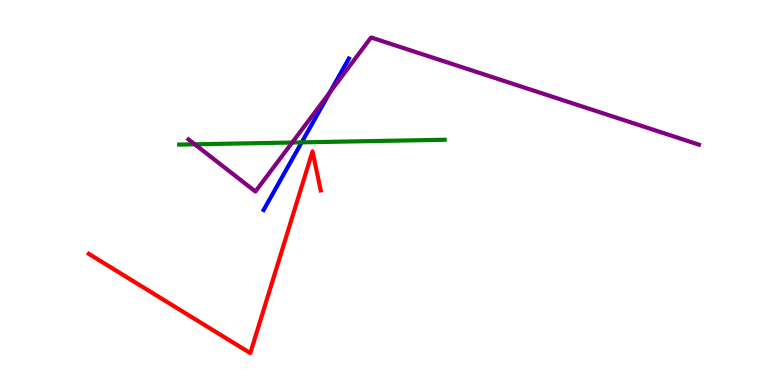[{'lines': ['blue', 'red'], 'intersections': []}, {'lines': ['green', 'red'], 'intersections': []}, {'lines': ['purple', 'red'], 'intersections': []}, {'lines': ['blue', 'green'], 'intersections': [{'x': 3.89, 'y': 6.3}]}, {'lines': ['blue', 'purple'], 'intersections': [{'x': 4.26, 'y': 7.6}]}, {'lines': ['green', 'purple'], 'intersections': [{'x': 2.51, 'y': 6.25}, {'x': 3.77, 'y': 6.3}]}]